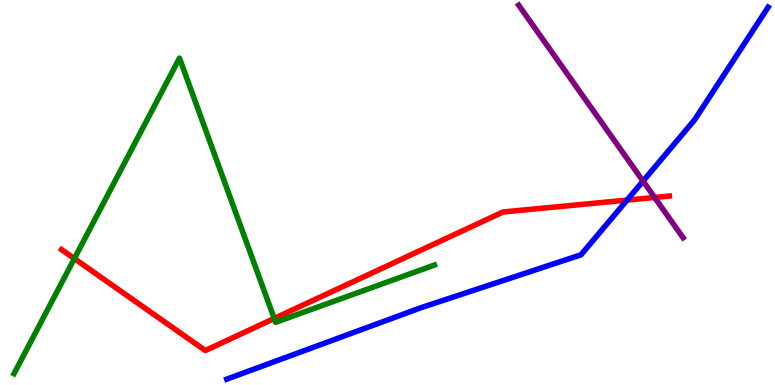[{'lines': ['blue', 'red'], 'intersections': [{'x': 8.09, 'y': 4.8}]}, {'lines': ['green', 'red'], 'intersections': [{'x': 0.959, 'y': 3.28}, {'x': 3.54, 'y': 1.73}]}, {'lines': ['purple', 'red'], 'intersections': [{'x': 8.45, 'y': 4.87}]}, {'lines': ['blue', 'green'], 'intersections': []}, {'lines': ['blue', 'purple'], 'intersections': [{'x': 8.3, 'y': 5.3}]}, {'lines': ['green', 'purple'], 'intersections': []}]